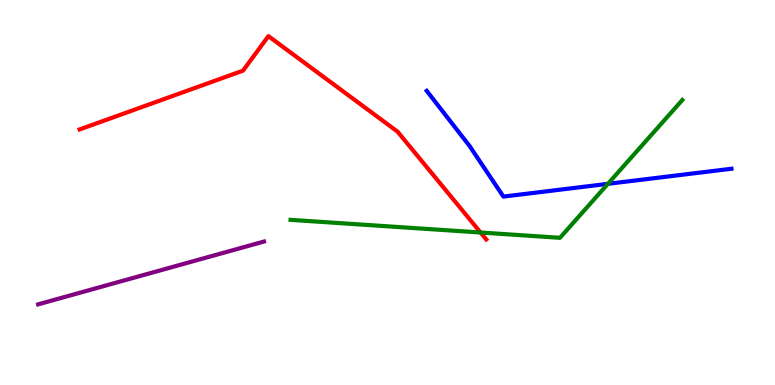[{'lines': ['blue', 'red'], 'intersections': []}, {'lines': ['green', 'red'], 'intersections': [{'x': 6.2, 'y': 3.96}]}, {'lines': ['purple', 'red'], 'intersections': []}, {'lines': ['blue', 'green'], 'intersections': [{'x': 7.84, 'y': 5.22}]}, {'lines': ['blue', 'purple'], 'intersections': []}, {'lines': ['green', 'purple'], 'intersections': []}]